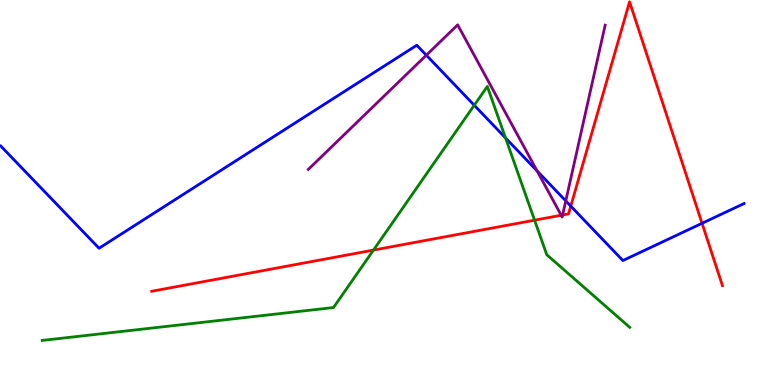[{'lines': ['blue', 'red'], 'intersections': [{'x': 7.36, 'y': 4.65}, {'x': 9.06, 'y': 4.2}]}, {'lines': ['green', 'red'], 'intersections': [{'x': 4.82, 'y': 3.5}, {'x': 6.9, 'y': 4.28}]}, {'lines': ['purple', 'red'], 'intersections': [{'x': 7.24, 'y': 4.41}, {'x': 7.26, 'y': 4.42}]}, {'lines': ['blue', 'green'], 'intersections': [{'x': 6.12, 'y': 7.27}, {'x': 6.52, 'y': 6.42}]}, {'lines': ['blue', 'purple'], 'intersections': [{'x': 5.5, 'y': 8.57}, {'x': 6.93, 'y': 5.56}, {'x': 7.3, 'y': 4.78}]}, {'lines': ['green', 'purple'], 'intersections': []}]